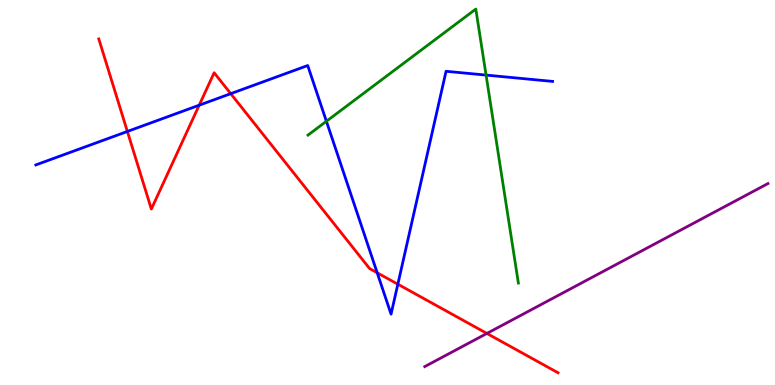[{'lines': ['blue', 'red'], 'intersections': [{'x': 1.64, 'y': 6.59}, {'x': 2.57, 'y': 7.27}, {'x': 2.98, 'y': 7.57}, {'x': 4.87, 'y': 2.91}, {'x': 5.13, 'y': 2.62}]}, {'lines': ['green', 'red'], 'intersections': []}, {'lines': ['purple', 'red'], 'intersections': [{'x': 6.28, 'y': 1.34}]}, {'lines': ['blue', 'green'], 'intersections': [{'x': 4.21, 'y': 6.85}, {'x': 6.27, 'y': 8.05}]}, {'lines': ['blue', 'purple'], 'intersections': []}, {'lines': ['green', 'purple'], 'intersections': []}]